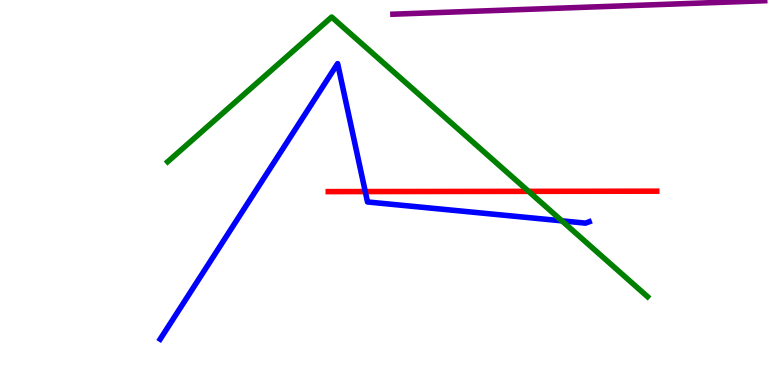[{'lines': ['blue', 'red'], 'intersections': [{'x': 4.71, 'y': 5.02}]}, {'lines': ['green', 'red'], 'intersections': [{'x': 6.82, 'y': 5.03}]}, {'lines': ['purple', 'red'], 'intersections': []}, {'lines': ['blue', 'green'], 'intersections': [{'x': 7.25, 'y': 4.26}]}, {'lines': ['blue', 'purple'], 'intersections': []}, {'lines': ['green', 'purple'], 'intersections': []}]